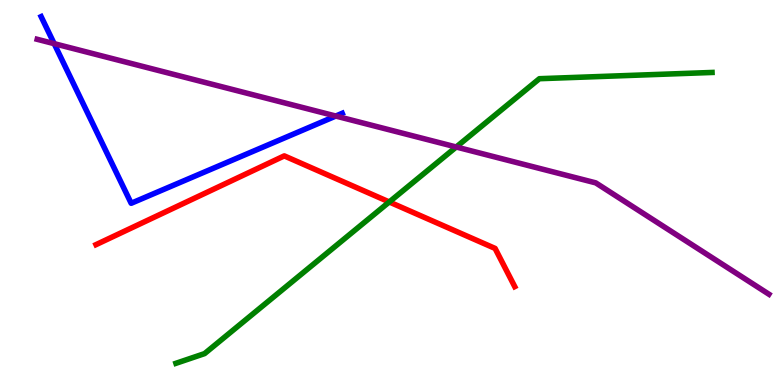[{'lines': ['blue', 'red'], 'intersections': []}, {'lines': ['green', 'red'], 'intersections': [{'x': 5.02, 'y': 4.75}]}, {'lines': ['purple', 'red'], 'intersections': []}, {'lines': ['blue', 'green'], 'intersections': []}, {'lines': ['blue', 'purple'], 'intersections': [{'x': 0.699, 'y': 8.87}, {'x': 4.33, 'y': 6.99}]}, {'lines': ['green', 'purple'], 'intersections': [{'x': 5.89, 'y': 6.18}]}]